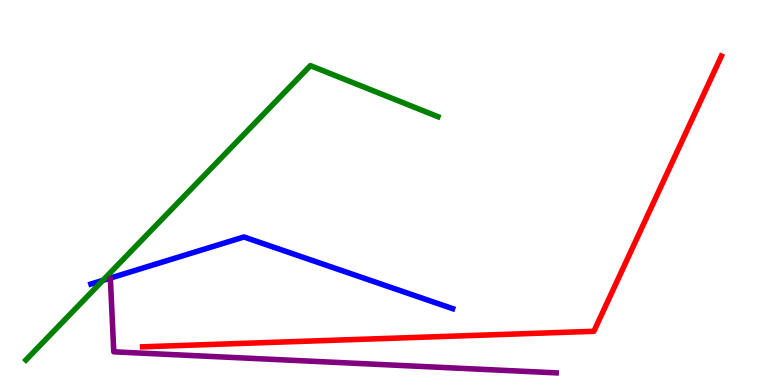[{'lines': ['blue', 'red'], 'intersections': []}, {'lines': ['green', 'red'], 'intersections': []}, {'lines': ['purple', 'red'], 'intersections': []}, {'lines': ['blue', 'green'], 'intersections': [{'x': 1.33, 'y': 2.72}]}, {'lines': ['blue', 'purple'], 'intersections': []}, {'lines': ['green', 'purple'], 'intersections': []}]